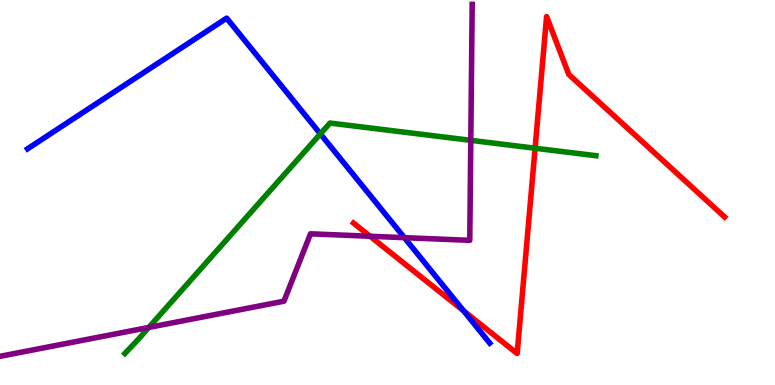[{'lines': ['blue', 'red'], 'intersections': [{'x': 5.98, 'y': 1.93}]}, {'lines': ['green', 'red'], 'intersections': [{'x': 6.9, 'y': 6.15}]}, {'lines': ['purple', 'red'], 'intersections': [{'x': 4.77, 'y': 3.86}]}, {'lines': ['blue', 'green'], 'intersections': [{'x': 4.13, 'y': 6.52}]}, {'lines': ['blue', 'purple'], 'intersections': [{'x': 5.22, 'y': 3.83}]}, {'lines': ['green', 'purple'], 'intersections': [{'x': 1.92, 'y': 1.5}, {'x': 6.07, 'y': 6.36}]}]